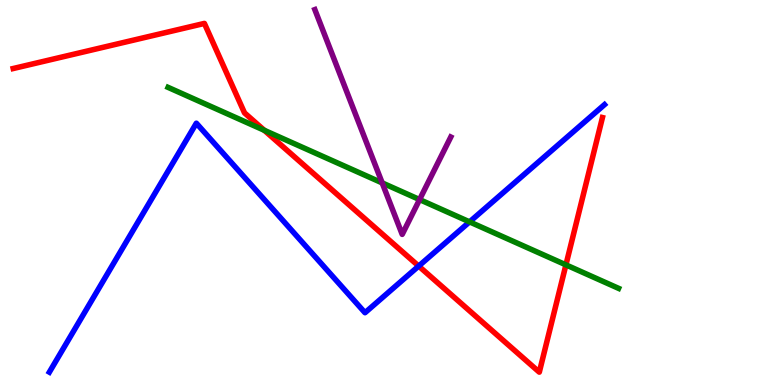[{'lines': ['blue', 'red'], 'intersections': [{'x': 5.4, 'y': 3.09}]}, {'lines': ['green', 'red'], 'intersections': [{'x': 3.41, 'y': 6.62}, {'x': 7.3, 'y': 3.12}]}, {'lines': ['purple', 'red'], 'intersections': []}, {'lines': ['blue', 'green'], 'intersections': [{'x': 6.06, 'y': 4.24}]}, {'lines': ['blue', 'purple'], 'intersections': []}, {'lines': ['green', 'purple'], 'intersections': [{'x': 4.93, 'y': 5.25}, {'x': 5.41, 'y': 4.82}]}]